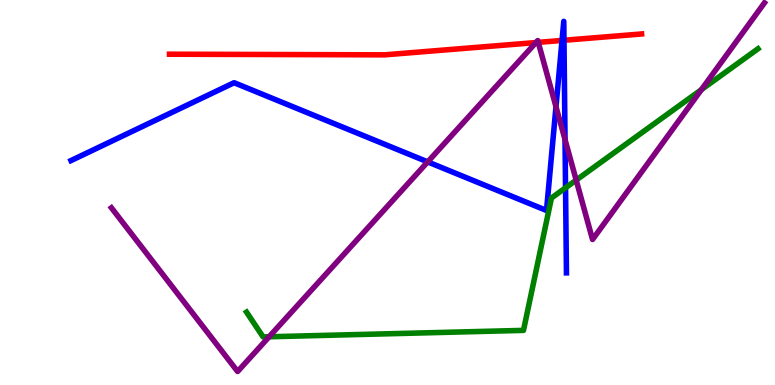[{'lines': ['blue', 'red'], 'intersections': [{'x': 7.25, 'y': 8.95}, {'x': 7.28, 'y': 8.95}]}, {'lines': ['green', 'red'], 'intersections': []}, {'lines': ['purple', 'red'], 'intersections': [{'x': 6.92, 'y': 8.89}, {'x': 6.95, 'y': 8.9}]}, {'lines': ['blue', 'green'], 'intersections': [{'x': 7.3, 'y': 5.12}]}, {'lines': ['blue', 'purple'], 'intersections': [{'x': 5.52, 'y': 5.79}, {'x': 7.17, 'y': 7.23}, {'x': 7.29, 'y': 6.37}]}, {'lines': ['green', 'purple'], 'intersections': [{'x': 3.47, 'y': 1.25}, {'x': 7.43, 'y': 5.32}, {'x': 9.05, 'y': 7.67}]}]